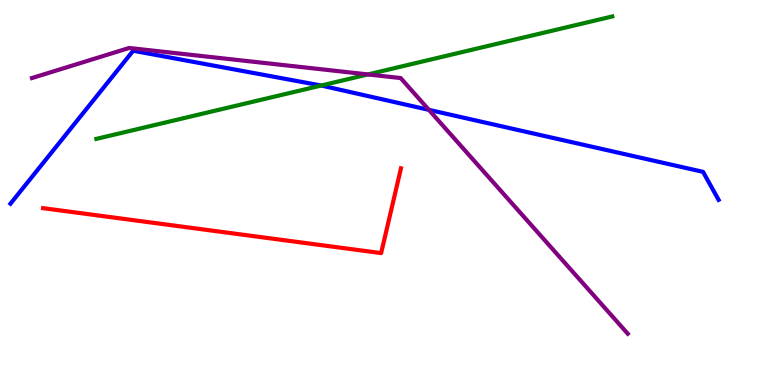[{'lines': ['blue', 'red'], 'intersections': []}, {'lines': ['green', 'red'], 'intersections': []}, {'lines': ['purple', 'red'], 'intersections': []}, {'lines': ['blue', 'green'], 'intersections': [{'x': 4.14, 'y': 7.78}]}, {'lines': ['blue', 'purple'], 'intersections': [{'x': 5.53, 'y': 7.15}]}, {'lines': ['green', 'purple'], 'intersections': [{'x': 4.75, 'y': 8.07}]}]